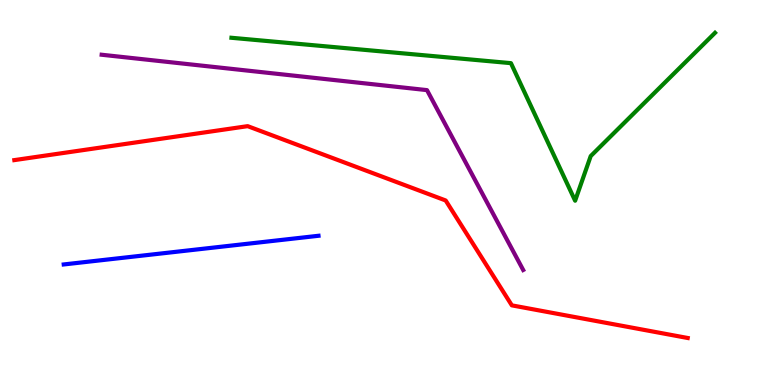[{'lines': ['blue', 'red'], 'intersections': []}, {'lines': ['green', 'red'], 'intersections': []}, {'lines': ['purple', 'red'], 'intersections': []}, {'lines': ['blue', 'green'], 'intersections': []}, {'lines': ['blue', 'purple'], 'intersections': []}, {'lines': ['green', 'purple'], 'intersections': []}]